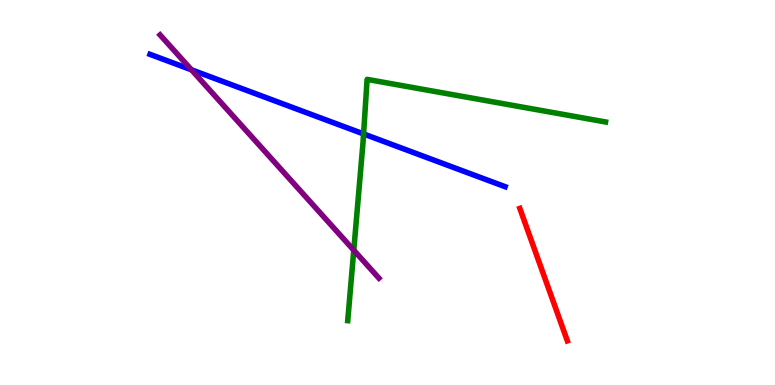[{'lines': ['blue', 'red'], 'intersections': []}, {'lines': ['green', 'red'], 'intersections': []}, {'lines': ['purple', 'red'], 'intersections': []}, {'lines': ['blue', 'green'], 'intersections': [{'x': 4.69, 'y': 6.52}]}, {'lines': ['blue', 'purple'], 'intersections': [{'x': 2.47, 'y': 8.19}]}, {'lines': ['green', 'purple'], 'intersections': [{'x': 4.56, 'y': 3.5}]}]